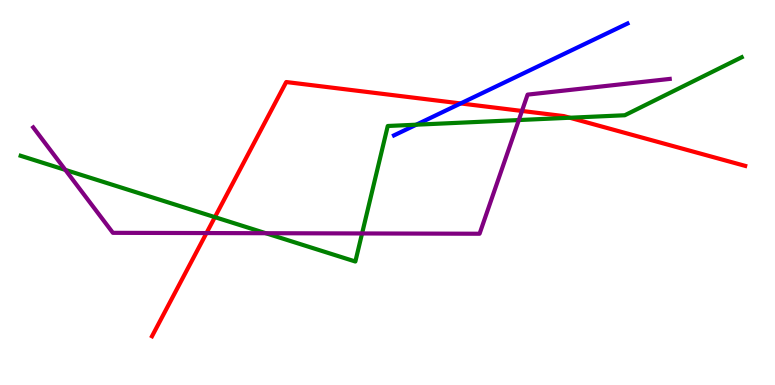[{'lines': ['blue', 'red'], 'intersections': [{'x': 5.94, 'y': 7.31}]}, {'lines': ['green', 'red'], 'intersections': [{'x': 2.77, 'y': 4.36}, {'x': 7.35, 'y': 6.94}]}, {'lines': ['purple', 'red'], 'intersections': [{'x': 2.66, 'y': 3.95}, {'x': 6.73, 'y': 7.12}]}, {'lines': ['blue', 'green'], 'intersections': [{'x': 5.37, 'y': 6.76}]}, {'lines': ['blue', 'purple'], 'intersections': []}, {'lines': ['green', 'purple'], 'intersections': [{'x': 0.843, 'y': 5.59}, {'x': 3.43, 'y': 3.94}, {'x': 4.67, 'y': 3.94}, {'x': 6.69, 'y': 6.88}]}]